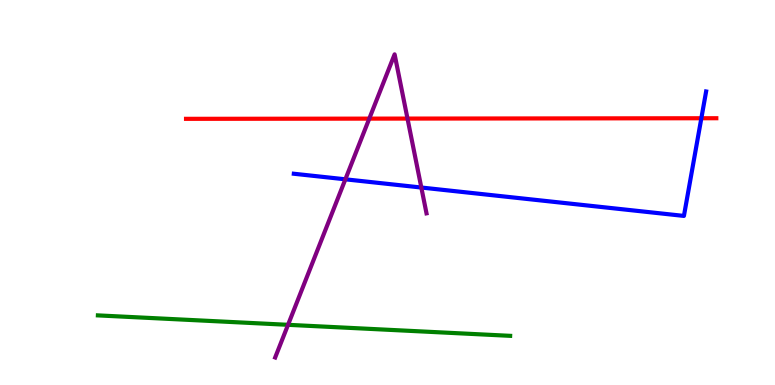[{'lines': ['blue', 'red'], 'intersections': [{'x': 9.05, 'y': 6.93}]}, {'lines': ['green', 'red'], 'intersections': []}, {'lines': ['purple', 'red'], 'intersections': [{'x': 4.76, 'y': 6.92}, {'x': 5.26, 'y': 6.92}]}, {'lines': ['blue', 'green'], 'intersections': []}, {'lines': ['blue', 'purple'], 'intersections': [{'x': 4.46, 'y': 5.34}, {'x': 5.44, 'y': 5.13}]}, {'lines': ['green', 'purple'], 'intersections': [{'x': 3.72, 'y': 1.56}]}]